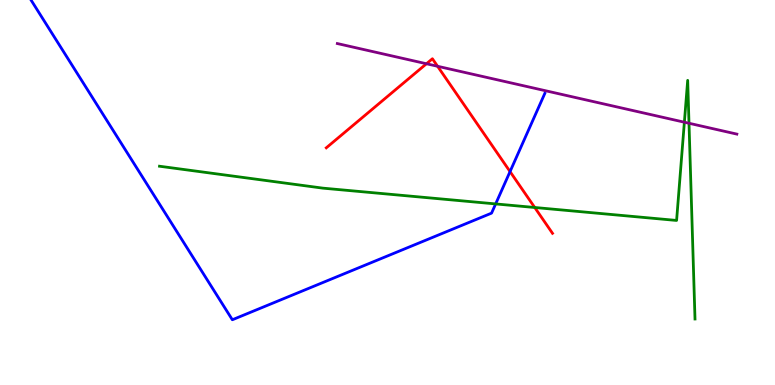[{'lines': ['blue', 'red'], 'intersections': [{'x': 6.58, 'y': 5.54}]}, {'lines': ['green', 'red'], 'intersections': [{'x': 6.9, 'y': 4.61}]}, {'lines': ['purple', 'red'], 'intersections': [{'x': 5.5, 'y': 8.34}, {'x': 5.65, 'y': 8.28}]}, {'lines': ['blue', 'green'], 'intersections': [{'x': 6.4, 'y': 4.7}]}, {'lines': ['blue', 'purple'], 'intersections': []}, {'lines': ['green', 'purple'], 'intersections': [{'x': 8.83, 'y': 6.83}, {'x': 8.89, 'y': 6.8}]}]